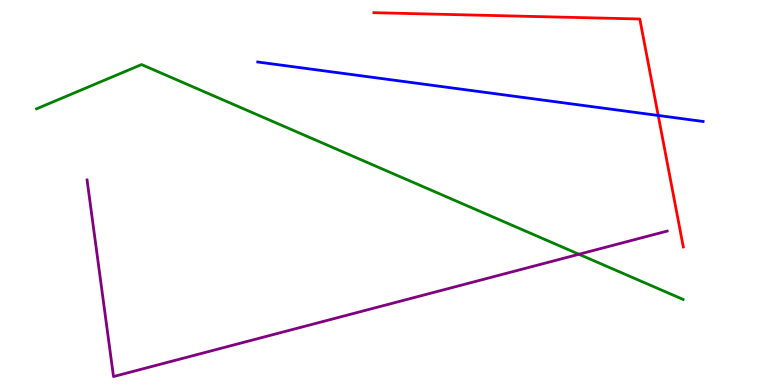[{'lines': ['blue', 'red'], 'intersections': [{'x': 8.49, 'y': 7.0}]}, {'lines': ['green', 'red'], 'intersections': []}, {'lines': ['purple', 'red'], 'intersections': []}, {'lines': ['blue', 'green'], 'intersections': []}, {'lines': ['blue', 'purple'], 'intersections': []}, {'lines': ['green', 'purple'], 'intersections': [{'x': 7.47, 'y': 3.4}]}]